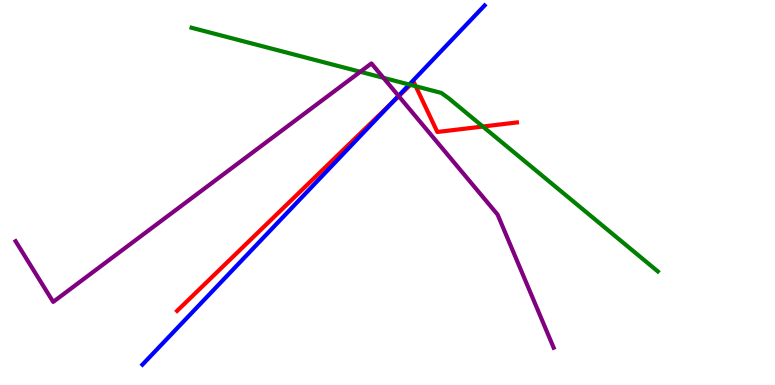[{'lines': ['blue', 'red'], 'intersections': [{'x': 5.06, 'y': 7.34}]}, {'lines': ['green', 'red'], 'intersections': [{'x': 5.3, 'y': 7.8}, {'x': 5.36, 'y': 7.76}, {'x': 6.23, 'y': 6.71}]}, {'lines': ['purple', 'red'], 'intersections': [{'x': 5.14, 'y': 7.5}]}, {'lines': ['blue', 'green'], 'intersections': [{'x': 5.28, 'y': 7.8}]}, {'lines': ['blue', 'purple'], 'intersections': [{'x': 5.14, 'y': 7.51}]}, {'lines': ['green', 'purple'], 'intersections': [{'x': 4.65, 'y': 8.14}, {'x': 4.95, 'y': 7.98}]}]